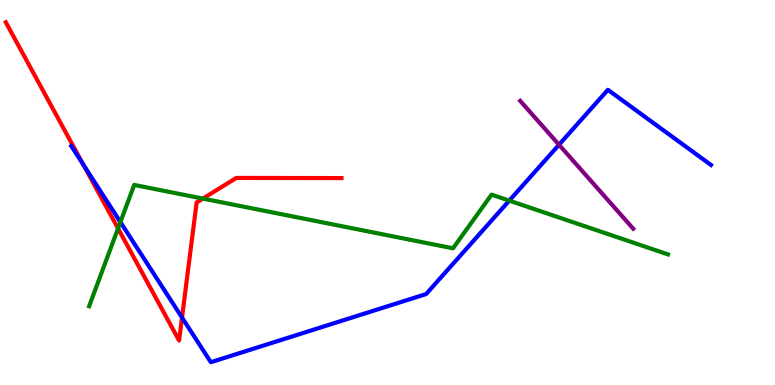[{'lines': ['blue', 'red'], 'intersections': [{'x': 1.07, 'y': 5.72}, {'x': 2.35, 'y': 1.75}]}, {'lines': ['green', 'red'], 'intersections': [{'x': 1.52, 'y': 4.07}, {'x': 2.62, 'y': 4.84}]}, {'lines': ['purple', 'red'], 'intersections': []}, {'lines': ['blue', 'green'], 'intersections': [{'x': 1.55, 'y': 4.23}, {'x': 6.57, 'y': 4.79}]}, {'lines': ['blue', 'purple'], 'intersections': [{'x': 7.21, 'y': 6.24}]}, {'lines': ['green', 'purple'], 'intersections': []}]